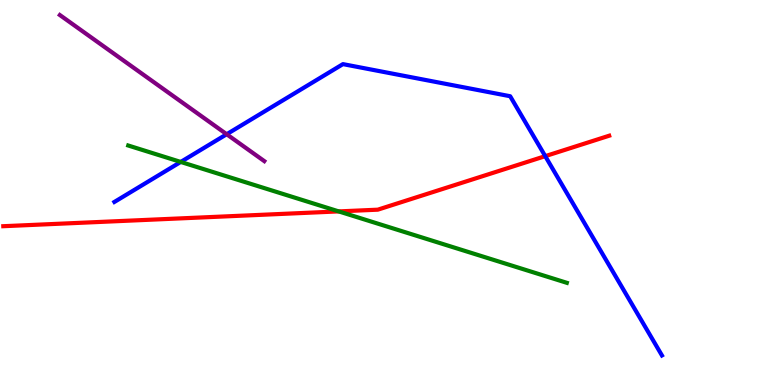[{'lines': ['blue', 'red'], 'intersections': [{'x': 7.04, 'y': 5.94}]}, {'lines': ['green', 'red'], 'intersections': [{'x': 4.37, 'y': 4.51}]}, {'lines': ['purple', 'red'], 'intersections': []}, {'lines': ['blue', 'green'], 'intersections': [{'x': 2.33, 'y': 5.79}]}, {'lines': ['blue', 'purple'], 'intersections': [{'x': 2.92, 'y': 6.51}]}, {'lines': ['green', 'purple'], 'intersections': []}]